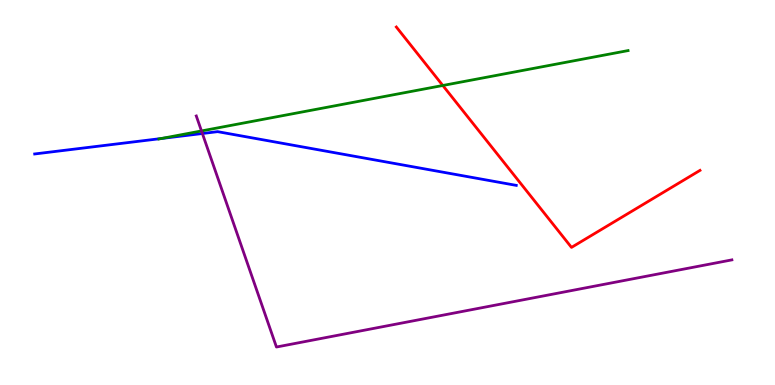[{'lines': ['blue', 'red'], 'intersections': []}, {'lines': ['green', 'red'], 'intersections': [{'x': 5.71, 'y': 7.78}]}, {'lines': ['purple', 'red'], 'intersections': []}, {'lines': ['blue', 'green'], 'intersections': [{'x': 2.08, 'y': 6.4}]}, {'lines': ['blue', 'purple'], 'intersections': [{'x': 2.61, 'y': 6.53}]}, {'lines': ['green', 'purple'], 'intersections': [{'x': 2.6, 'y': 6.6}]}]